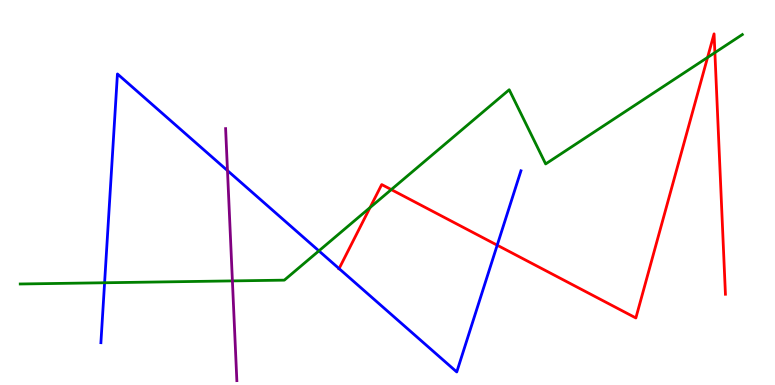[{'lines': ['blue', 'red'], 'intersections': [{'x': 4.38, 'y': 3.02}, {'x': 6.42, 'y': 3.63}]}, {'lines': ['green', 'red'], 'intersections': [{'x': 4.77, 'y': 4.61}, {'x': 5.05, 'y': 5.08}, {'x': 9.13, 'y': 8.51}, {'x': 9.22, 'y': 8.63}]}, {'lines': ['purple', 'red'], 'intersections': []}, {'lines': ['blue', 'green'], 'intersections': [{'x': 1.35, 'y': 2.66}, {'x': 4.11, 'y': 3.48}]}, {'lines': ['blue', 'purple'], 'intersections': [{'x': 2.94, 'y': 5.57}]}, {'lines': ['green', 'purple'], 'intersections': [{'x': 3.0, 'y': 2.7}]}]